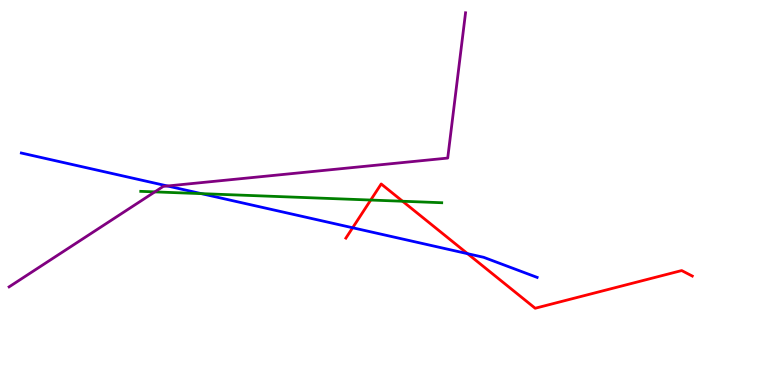[{'lines': ['blue', 'red'], 'intersections': [{'x': 4.55, 'y': 4.08}, {'x': 6.03, 'y': 3.41}]}, {'lines': ['green', 'red'], 'intersections': [{'x': 4.78, 'y': 4.8}, {'x': 5.19, 'y': 4.77}]}, {'lines': ['purple', 'red'], 'intersections': []}, {'lines': ['blue', 'green'], 'intersections': [{'x': 2.6, 'y': 4.97}]}, {'lines': ['blue', 'purple'], 'intersections': [{'x': 2.16, 'y': 5.17}]}, {'lines': ['green', 'purple'], 'intersections': [{'x': 2.0, 'y': 5.02}]}]